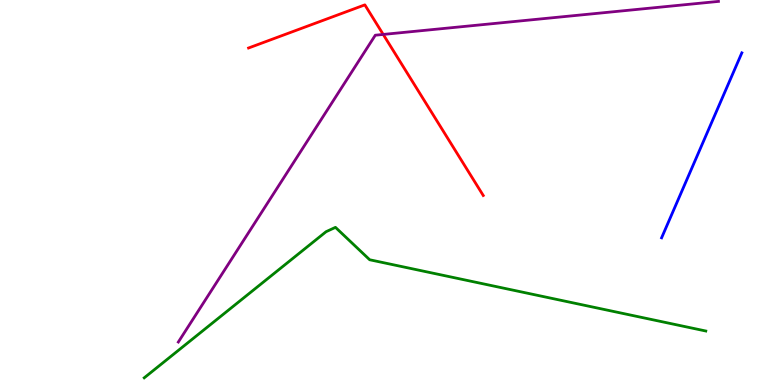[{'lines': ['blue', 'red'], 'intersections': []}, {'lines': ['green', 'red'], 'intersections': []}, {'lines': ['purple', 'red'], 'intersections': [{'x': 4.94, 'y': 9.11}]}, {'lines': ['blue', 'green'], 'intersections': []}, {'lines': ['blue', 'purple'], 'intersections': []}, {'lines': ['green', 'purple'], 'intersections': []}]